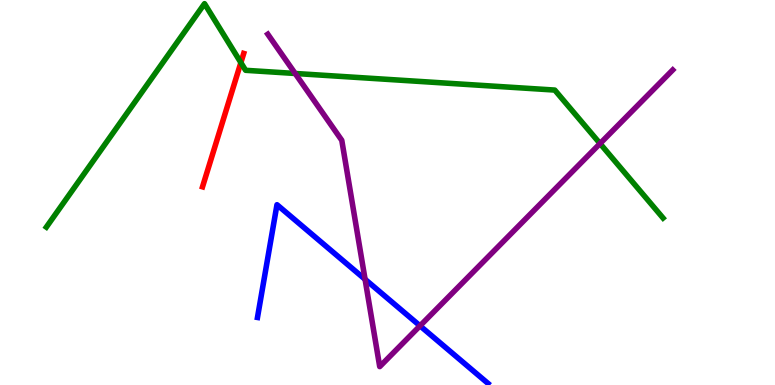[{'lines': ['blue', 'red'], 'intersections': []}, {'lines': ['green', 'red'], 'intersections': [{'x': 3.11, 'y': 8.37}]}, {'lines': ['purple', 'red'], 'intersections': []}, {'lines': ['blue', 'green'], 'intersections': []}, {'lines': ['blue', 'purple'], 'intersections': [{'x': 4.71, 'y': 2.75}, {'x': 5.42, 'y': 1.54}]}, {'lines': ['green', 'purple'], 'intersections': [{'x': 3.81, 'y': 8.09}, {'x': 7.74, 'y': 6.27}]}]